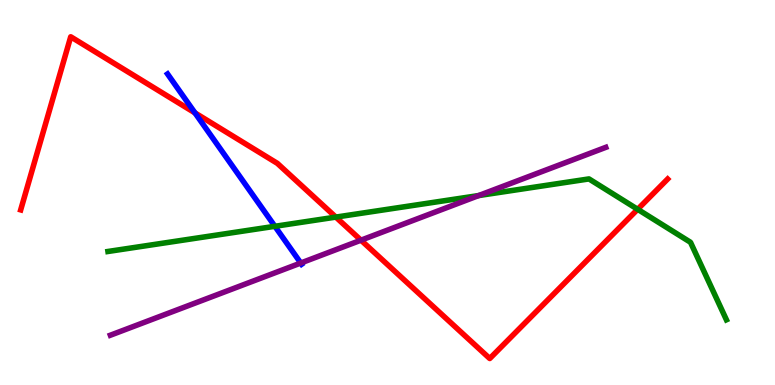[{'lines': ['blue', 'red'], 'intersections': [{'x': 2.52, 'y': 7.07}]}, {'lines': ['green', 'red'], 'intersections': [{'x': 4.33, 'y': 4.36}, {'x': 8.23, 'y': 4.56}]}, {'lines': ['purple', 'red'], 'intersections': [{'x': 4.66, 'y': 3.76}]}, {'lines': ['blue', 'green'], 'intersections': [{'x': 3.55, 'y': 4.12}]}, {'lines': ['blue', 'purple'], 'intersections': [{'x': 3.88, 'y': 3.17}]}, {'lines': ['green', 'purple'], 'intersections': [{'x': 6.18, 'y': 4.92}]}]